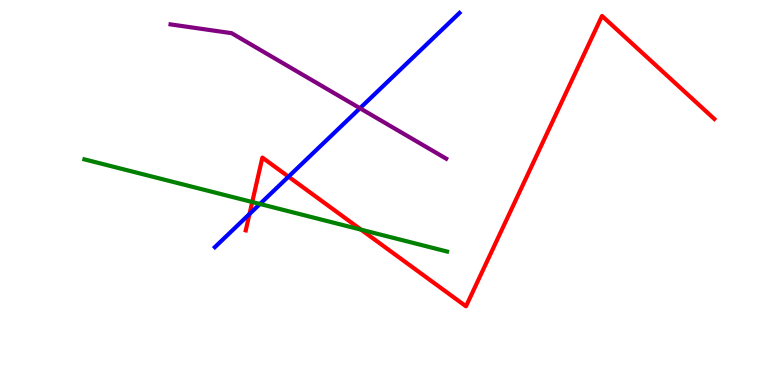[{'lines': ['blue', 'red'], 'intersections': [{'x': 3.22, 'y': 4.44}, {'x': 3.72, 'y': 5.41}]}, {'lines': ['green', 'red'], 'intersections': [{'x': 3.25, 'y': 4.75}, {'x': 4.66, 'y': 4.03}]}, {'lines': ['purple', 'red'], 'intersections': []}, {'lines': ['blue', 'green'], 'intersections': [{'x': 3.35, 'y': 4.7}]}, {'lines': ['blue', 'purple'], 'intersections': [{'x': 4.64, 'y': 7.19}]}, {'lines': ['green', 'purple'], 'intersections': []}]